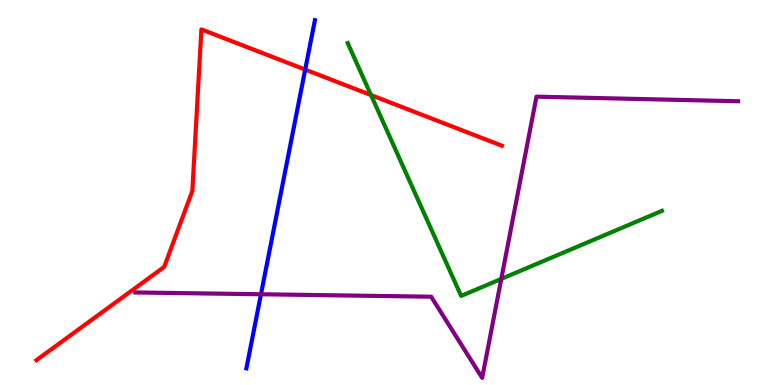[{'lines': ['blue', 'red'], 'intersections': [{'x': 3.94, 'y': 8.19}]}, {'lines': ['green', 'red'], 'intersections': [{'x': 4.79, 'y': 7.53}]}, {'lines': ['purple', 'red'], 'intersections': []}, {'lines': ['blue', 'green'], 'intersections': []}, {'lines': ['blue', 'purple'], 'intersections': [{'x': 3.37, 'y': 2.36}]}, {'lines': ['green', 'purple'], 'intersections': [{'x': 6.47, 'y': 2.76}]}]